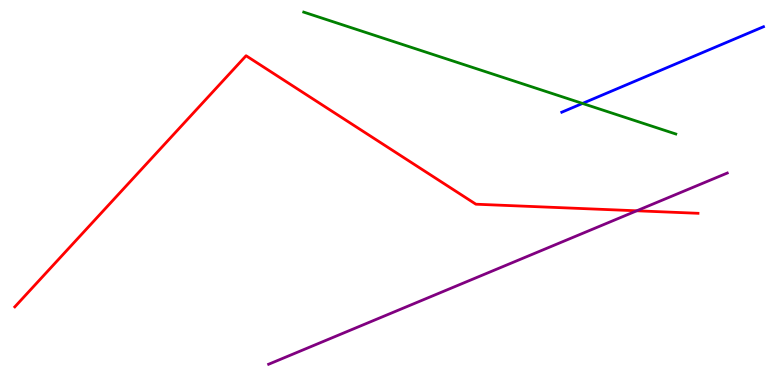[{'lines': ['blue', 'red'], 'intersections': []}, {'lines': ['green', 'red'], 'intersections': []}, {'lines': ['purple', 'red'], 'intersections': [{'x': 8.22, 'y': 4.52}]}, {'lines': ['blue', 'green'], 'intersections': [{'x': 7.52, 'y': 7.31}]}, {'lines': ['blue', 'purple'], 'intersections': []}, {'lines': ['green', 'purple'], 'intersections': []}]